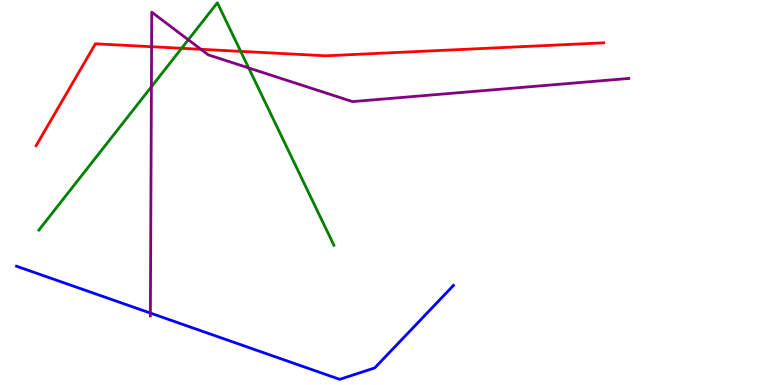[{'lines': ['blue', 'red'], 'intersections': []}, {'lines': ['green', 'red'], 'intersections': [{'x': 2.34, 'y': 8.75}, {'x': 3.11, 'y': 8.67}]}, {'lines': ['purple', 'red'], 'intersections': [{'x': 1.96, 'y': 8.79}, {'x': 2.59, 'y': 8.72}]}, {'lines': ['blue', 'green'], 'intersections': []}, {'lines': ['blue', 'purple'], 'intersections': [{'x': 1.94, 'y': 1.87}]}, {'lines': ['green', 'purple'], 'intersections': [{'x': 1.95, 'y': 7.75}, {'x': 2.43, 'y': 8.97}, {'x': 3.21, 'y': 8.24}]}]